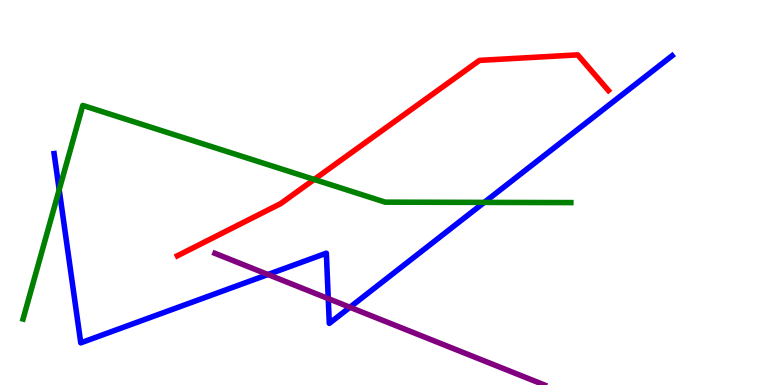[{'lines': ['blue', 'red'], 'intersections': []}, {'lines': ['green', 'red'], 'intersections': [{'x': 4.05, 'y': 5.34}]}, {'lines': ['purple', 'red'], 'intersections': []}, {'lines': ['blue', 'green'], 'intersections': [{'x': 0.764, 'y': 5.07}, {'x': 6.25, 'y': 4.74}]}, {'lines': ['blue', 'purple'], 'intersections': [{'x': 3.46, 'y': 2.87}, {'x': 4.24, 'y': 2.24}, {'x': 4.52, 'y': 2.02}]}, {'lines': ['green', 'purple'], 'intersections': []}]